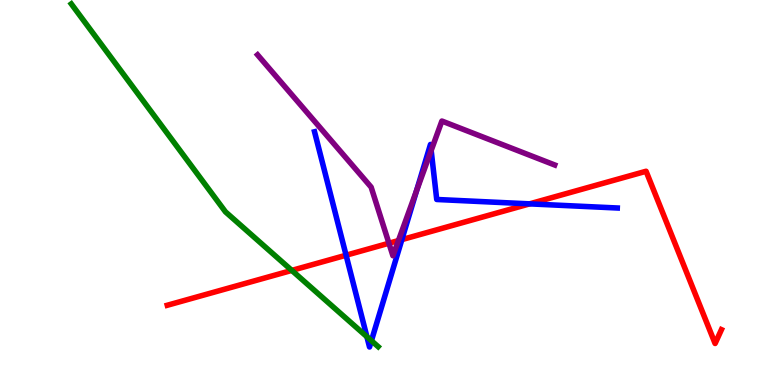[{'lines': ['blue', 'red'], 'intersections': [{'x': 4.47, 'y': 3.37}, {'x': 5.19, 'y': 3.78}, {'x': 6.83, 'y': 4.7}]}, {'lines': ['green', 'red'], 'intersections': [{'x': 3.77, 'y': 2.98}]}, {'lines': ['purple', 'red'], 'intersections': [{'x': 5.02, 'y': 3.68}, {'x': 5.14, 'y': 3.75}]}, {'lines': ['blue', 'green'], 'intersections': [{'x': 4.73, 'y': 1.25}, {'x': 4.79, 'y': 1.15}]}, {'lines': ['blue', 'purple'], 'intersections': [{'x': 5.38, 'y': 5.05}, {'x': 5.56, 'y': 6.09}]}, {'lines': ['green', 'purple'], 'intersections': []}]